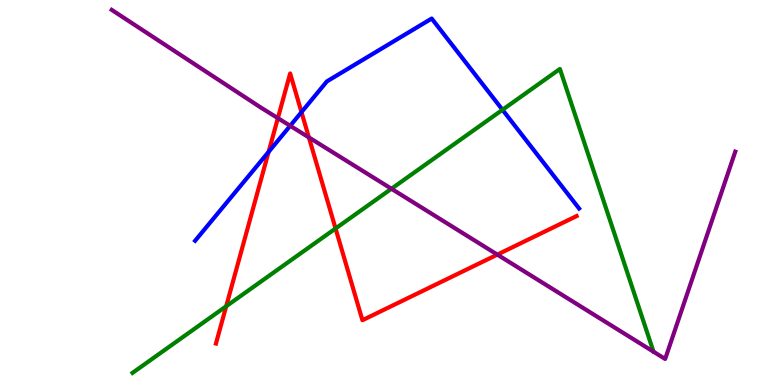[{'lines': ['blue', 'red'], 'intersections': [{'x': 3.47, 'y': 6.05}, {'x': 3.89, 'y': 7.09}]}, {'lines': ['green', 'red'], 'intersections': [{'x': 2.92, 'y': 2.05}, {'x': 4.33, 'y': 4.07}]}, {'lines': ['purple', 'red'], 'intersections': [{'x': 3.59, 'y': 6.93}, {'x': 3.99, 'y': 6.43}, {'x': 6.42, 'y': 3.39}]}, {'lines': ['blue', 'green'], 'intersections': [{'x': 6.48, 'y': 7.15}]}, {'lines': ['blue', 'purple'], 'intersections': [{'x': 3.74, 'y': 6.73}]}, {'lines': ['green', 'purple'], 'intersections': [{'x': 5.05, 'y': 5.1}]}]